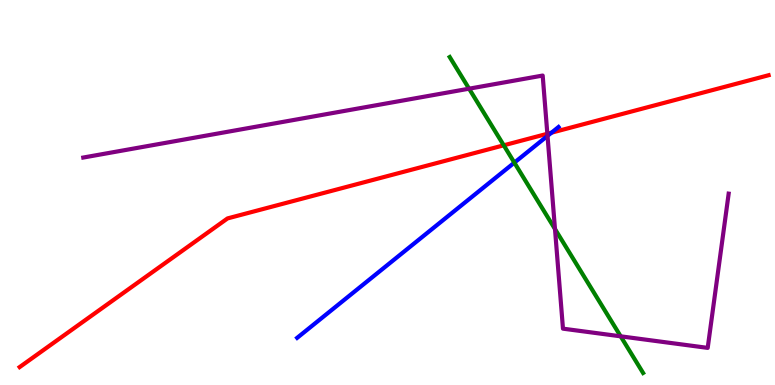[{'lines': ['blue', 'red'], 'intersections': [{'x': 7.12, 'y': 6.55}]}, {'lines': ['green', 'red'], 'intersections': [{'x': 6.5, 'y': 6.23}]}, {'lines': ['purple', 'red'], 'intersections': [{'x': 7.06, 'y': 6.53}]}, {'lines': ['blue', 'green'], 'intersections': [{'x': 6.64, 'y': 5.78}]}, {'lines': ['blue', 'purple'], 'intersections': [{'x': 7.06, 'y': 6.47}]}, {'lines': ['green', 'purple'], 'intersections': [{'x': 6.05, 'y': 7.7}, {'x': 7.16, 'y': 4.05}, {'x': 8.01, 'y': 1.26}]}]